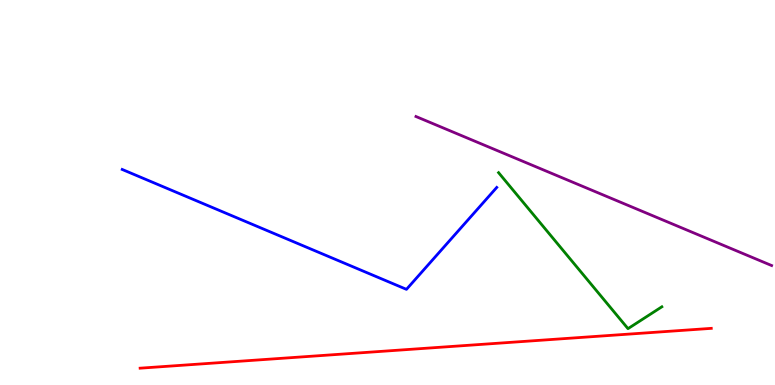[{'lines': ['blue', 'red'], 'intersections': []}, {'lines': ['green', 'red'], 'intersections': []}, {'lines': ['purple', 'red'], 'intersections': []}, {'lines': ['blue', 'green'], 'intersections': []}, {'lines': ['blue', 'purple'], 'intersections': []}, {'lines': ['green', 'purple'], 'intersections': []}]